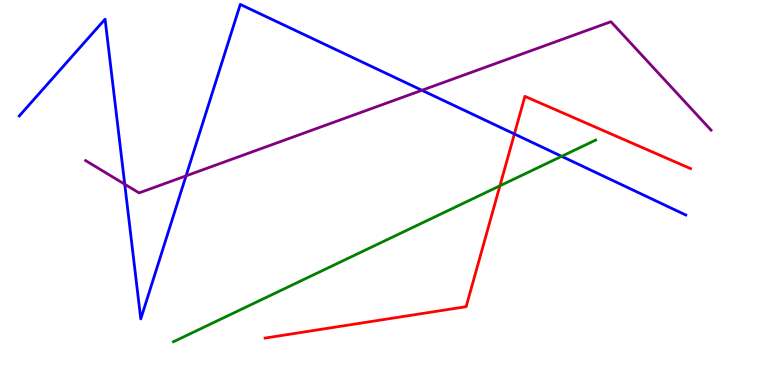[{'lines': ['blue', 'red'], 'intersections': [{'x': 6.64, 'y': 6.52}]}, {'lines': ['green', 'red'], 'intersections': [{'x': 6.45, 'y': 5.17}]}, {'lines': ['purple', 'red'], 'intersections': []}, {'lines': ['blue', 'green'], 'intersections': [{'x': 7.25, 'y': 5.94}]}, {'lines': ['blue', 'purple'], 'intersections': [{'x': 1.61, 'y': 5.21}, {'x': 2.4, 'y': 5.43}, {'x': 5.44, 'y': 7.66}]}, {'lines': ['green', 'purple'], 'intersections': []}]